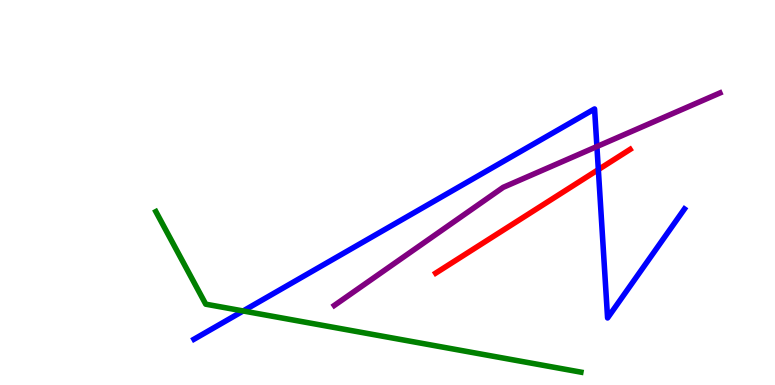[{'lines': ['blue', 'red'], 'intersections': [{'x': 7.72, 'y': 5.59}]}, {'lines': ['green', 'red'], 'intersections': []}, {'lines': ['purple', 'red'], 'intersections': []}, {'lines': ['blue', 'green'], 'intersections': [{'x': 3.14, 'y': 1.92}]}, {'lines': ['blue', 'purple'], 'intersections': [{'x': 7.7, 'y': 6.19}]}, {'lines': ['green', 'purple'], 'intersections': []}]